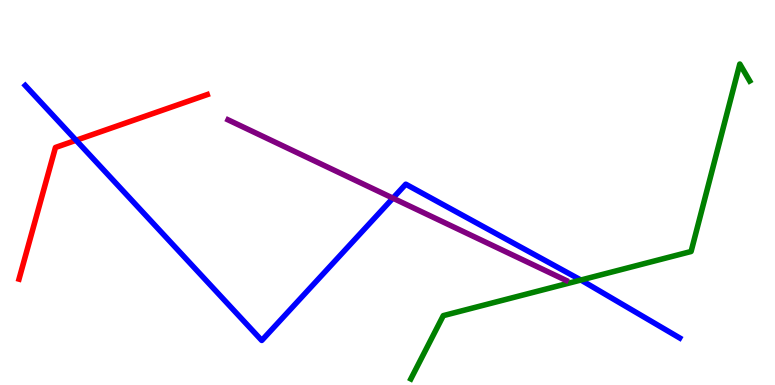[{'lines': ['blue', 'red'], 'intersections': [{'x': 0.982, 'y': 6.36}]}, {'lines': ['green', 'red'], 'intersections': []}, {'lines': ['purple', 'red'], 'intersections': []}, {'lines': ['blue', 'green'], 'intersections': [{'x': 7.5, 'y': 2.73}]}, {'lines': ['blue', 'purple'], 'intersections': [{'x': 5.07, 'y': 4.85}]}, {'lines': ['green', 'purple'], 'intersections': []}]